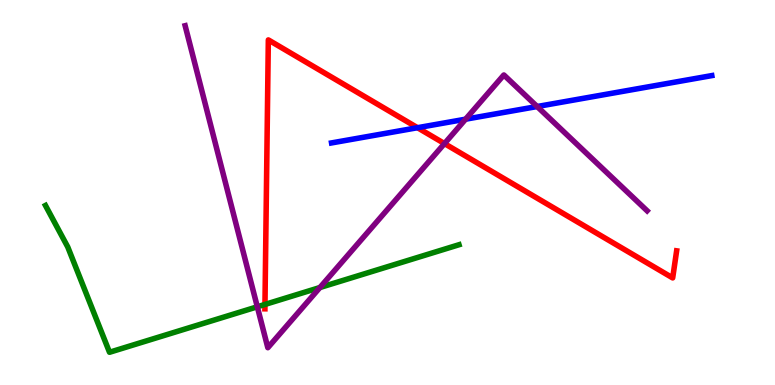[{'lines': ['blue', 'red'], 'intersections': [{'x': 5.39, 'y': 6.68}]}, {'lines': ['green', 'red'], 'intersections': [{'x': 3.42, 'y': 2.09}]}, {'lines': ['purple', 'red'], 'intersections': [{'x': 5.74, 'y': 6.27}]}, {'lines': ['blue', 'green'], 'intersections': []}, {'lines': ['blue', 'purple'], 'intersections': [{'x': 6.01, 'y': 6.9}, {'x': 6.93, 'y': 7.23}]}, {'lines': ['green', 'purple'], 'intersections': [{'x': 3.32, 'y': 2.03}, {'x': 4.13, 'y': 2.53}]}]